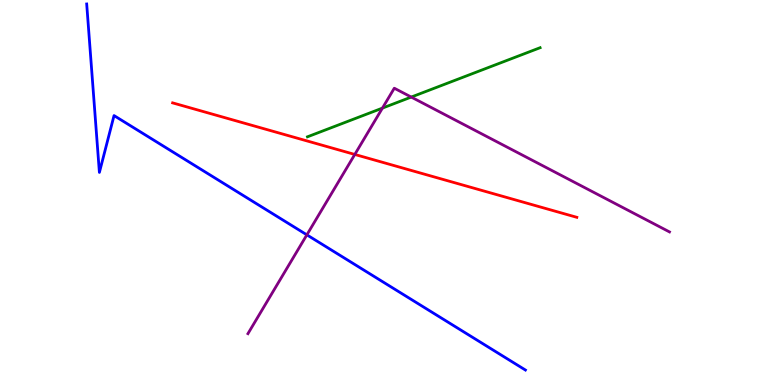[{'lines': ['blue', 'red'], 'intersections': []}, {'lines': ['green', 'red'], 'intersections': []}, {'lines': ['purple', 'red'], 'intersections': [{'x': 4.58, 'y': 5.99}]}, {'lines': ['blue', 'green'], 'intersections': []}, {'lines': ['blue', 'purple'], 'intersections': [{'x': 3.96, 'y': 3.9}]}, {'lines': ['green', 'purple'], 'intersections': [{'x': 4.93, 'y': 7.19}, {'x': 5.31, 'y': 7.48}]}]